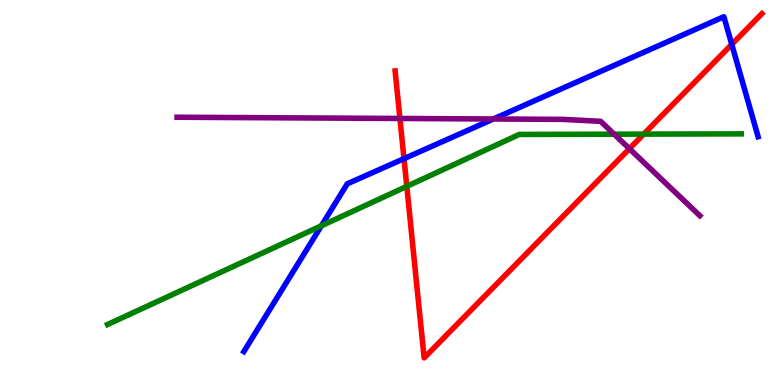[{'lines': ['blue', 'red'], 'intersections': [{'x': 5.21, 'y': 5.88}, {'x': 9.44, 'y': 8.85}]}, {'lines': ['green', 'red'], 'intersections': [{'x': 5.25, 'y': 5.16}, {'x': 8.31, 'y': 6.52}]}, {'lines': ['purple', 'red'], 'intersections': [{'x': 5.16, 'y': 6.92}, {'x': 8.12, 'y': 6.14}]}, {'lines': ['blue', 'green'], 'intersections': [{'x': 4.15, 'y': 4.14}]}, {'lines': ['blue', 'purple'], 'intersections': [{'x': 6.37, 'y': 6.91}]}, {'lines': ['green', 'purple'], 'intersections': [{'x': 7.92, 'y': 6.51}]}]